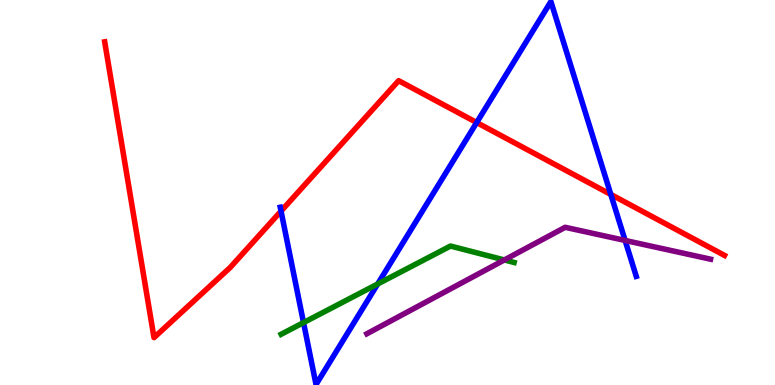[{'lines': ['blue', 'red'], 'intersections': [{'x': 3.63, 'y': 4.52}, {'x': 6.15, 'y': 6.82}, {'x': 7.88, 'y': 4.95}]}, {'lines': ['green', 'red'], 'intersections': []}, {'lines': ['purple', 'red'], 'intersections': []}, {'lines': ['blue', 'green'], 'intersections': [{'x': 3.92, 'y': 1.62}, {'x': 4.87, 'y': 2.62}]}, {'lines': ['blue', 'purple'], 'intersections': [{'x': 8.07, 'y': 3.75}]}, {'lines': ['green', 'purple'], 'intersections': [{'x': 6.51, 'y': 3.25}]}]